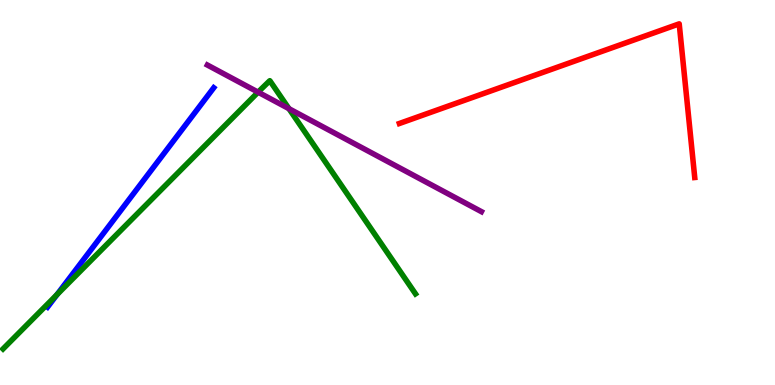[{'lines': ['blue', 'red'], 'intersections': []}, {'lines': ['green', 'red'], 'intersections': []}, {'lines': ['purple', 'red'], 'intersections': []}, {'lines': ['blue', 'green'], 'intersections': [{'x': 0.736, 'y': 2.35}]}, {'lines': ['blue', 'purple'], 'intersections': []}, {'lines': ['green', 'purple'], 'intersections': [{'x': 3.33, 'y': 7.61}, {'x': 3.73, 'y': 7.18}]}]